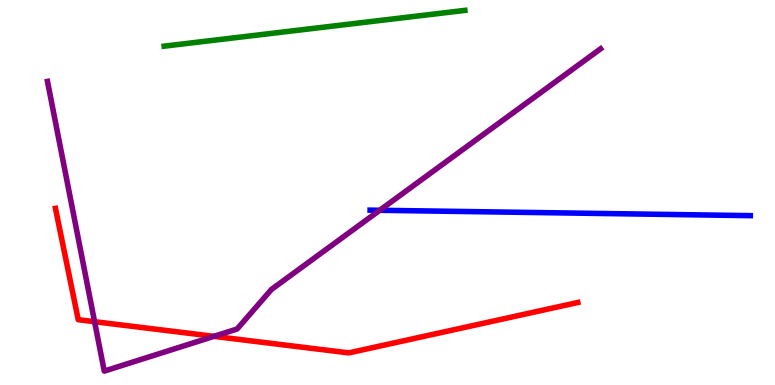[{'lines': ['blue', 'red'], 'intersections': []}, {'lines': ['green', 'red'], 'intersections': []}, {'lines': ['purple', 'red'], 'intersections': [{'x': 1.22, 'y': 1.64}, {'x': 2.76, 'y': 1.26}]}, {'lines': ['blue', 'green'], 'intersections': []}, {'lines': ['blue', 'purple'], 'intersections': [{'x': 4.9, 'y': 4.54}]}, {'lines': ['green', 'purple'], 'intersections': []}]